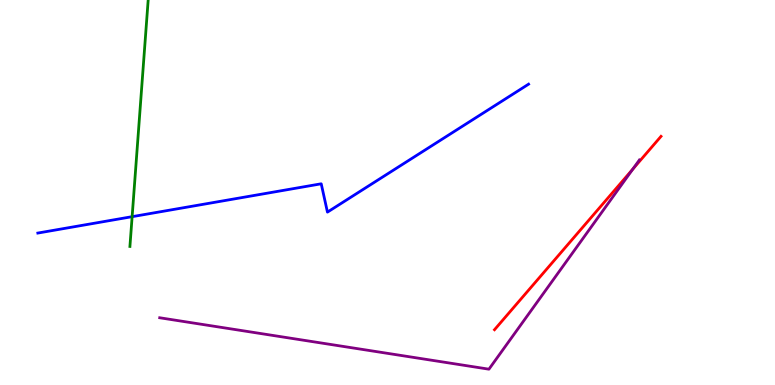[{'lines': ['blue', 'red'], 'intersections': []}, {'lines': ['green', 'red'], 'intersections': []}, {'lines': ['purple', 'red'], 'intersections': [{'x': 8.17, 'y': 5.61}]}, {'lines': ['blue', 'green'], 'intersections': [{'x': 1.7, 'y': 4.37}]}, {'lines': ['blue', 'purple'], 'intersections': []}, {'lines': ['green', 'purple'], 'intersections': []}]